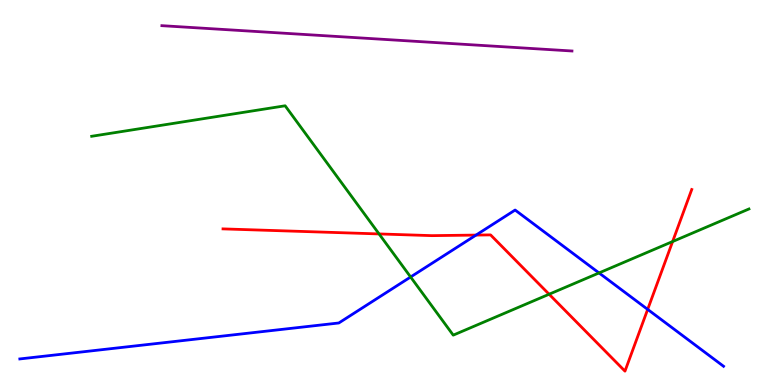[{'lines': ['blue', 'red'], 'intersections': [{'x': 6.14, 'y': 3.89}, {'x': 8.36, 'y': 1.96}]}, {'lines': ['green', 'red'], 'intersections': [{'x': 4.89, 'y': 3.92}, {'x': 7.09, 'y': 2.36}, {'x': 8.68, 'y': 3.73}]}, {'lines': ['purple', 'red'], 'intersections': []}, {'lines': ['blue', 'green'], 'intersections': [{'x': 5.3, 'y': 2.81}, {'x': 7.73, 'y': 2.91}]}, {'lines': ['blue', 'purple'], 'intersections': []}, {'lines': ['green', 'purple'], 'intersections': []}]